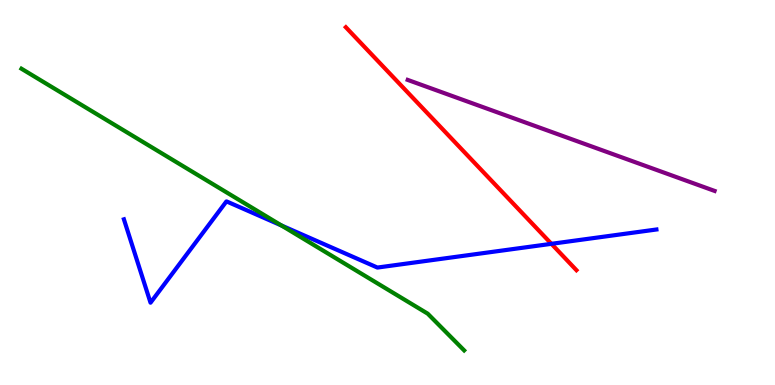[{'lines': ['blue', 'red'], 'intersections': [{'x': 7.12, 'y': 3.67}]}, {'lines': ['green', 'red'], 'intersections': []}, {'lines': ['purple', 'red'], 'intersections': []}, {'lines': ['blue', 'green'], 'intersections': [{'x': 3.63, 'y': 4.14}]}, {'lines': ['blue', 'purple'], 'intersections': []}, {'lines': ['green', 'purple'], 'intersections': []}]